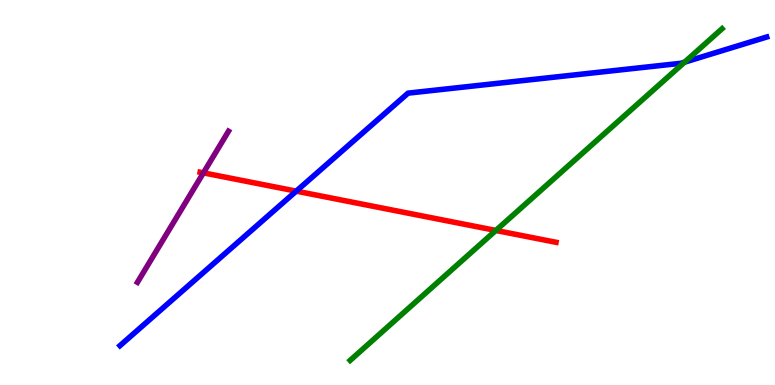[{'lines': ['blue', 'red'], 'intersections': [{'x': 3.82, 'y': 5.04}]}, {'lines': ['green', 'red'], 'intersections': [{'x': 6.4, 'y': 4.01}]}, {'lines': ['purple', 'red'], 'intersections': [{'x': 2.62, 'y': 5.51}]}, {'lines': ['blue', 'green'], 'intersections': [{'x': 8.83, 'y': 8.39}]}, {'lines': ['blue', 'purple'], 'intersections': []}, {'lines': ['green', 'purple'], 'intersections': []}]